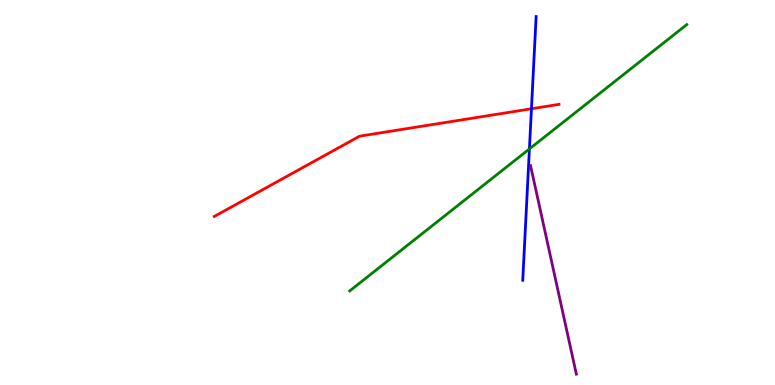[{'lines': ['blue', 'red'], 'intersections': [{'x': 6.86, 'y': 7.18}]}, {'lines': ['green', 'red'], 'intersections': []}, {'lines': ['purple', 'red'], 'intersections': []}, {'lines': ['blue', 'green'], 'intersections': [{'x': 6.83, 'y': 6.13}]}, {'lines': ['blue', 'purple'], 'intersections': []}, {'lines': ['green', 'purple'], 'intersections': []}]